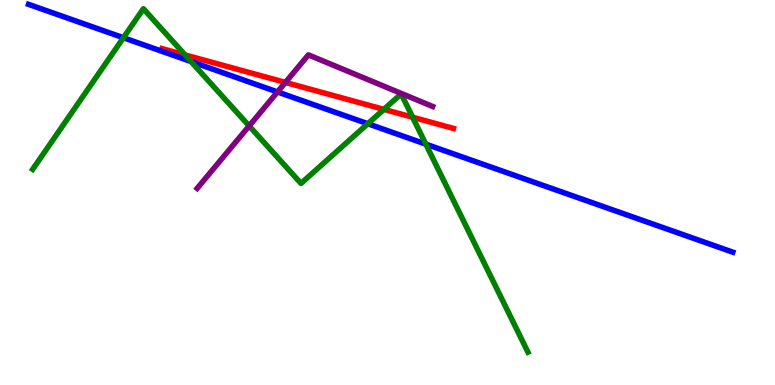[{'lines': ['blue', 'red'], 'intersections': []}, {'lines': ['green', 'red'], 'intersections': [{'x': 2.39, 'y': 8.57}, {'x': 4.95, 'y': 7.16}, {'x': 5.32, 'y': 6.95}]}, {'lines': ['purple', 'red'], 'intersections': [{'x': 3.68, 'y': 7.86}]}, {'lines': ['blue', 'green'], 'intersections': [{'x': 1.59, 'y': 9.02}, {'x': 2.46, 'y': 8.4}, {'x': 4.75, 'y': 6.79}, {'x': 5.49, 'y': 6.26}]}, {'lines': ['blue', 'purple'], 'intersections': [{'x': 3.58, 'y': 7.61}]}, {'lines': ['green', 'purple'], 'intersections': [{'x': 3.21, 'y': 6.73}]}]